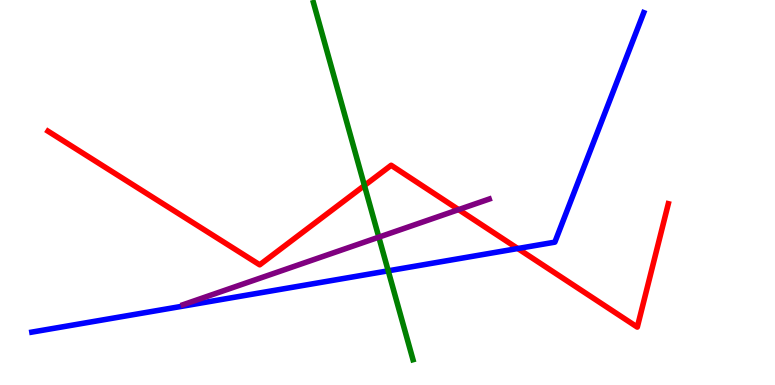[{'lines': ['blue', 'red'], 'intersections': [{'x': 6.68, 'y': 3.54}]}, {'lines': ['green', 'red'], 'intersections': [{'x': 4.7, 'y': 5.18}]}, {'lines': ['purple', 'red'], 'intersections': [{'x': 5.92, 'y': 4.56}]}, {'lines': ['blue', 'green'], 'intersections': [{'x': 5.01, 'y': 2.97}]}, {'lines': ['blue', 'purple'], 'intersections': []}, {'lines': ['green', 'purple'], 'intersections': [{'x': 4.89, 'y': 3.84}]}]